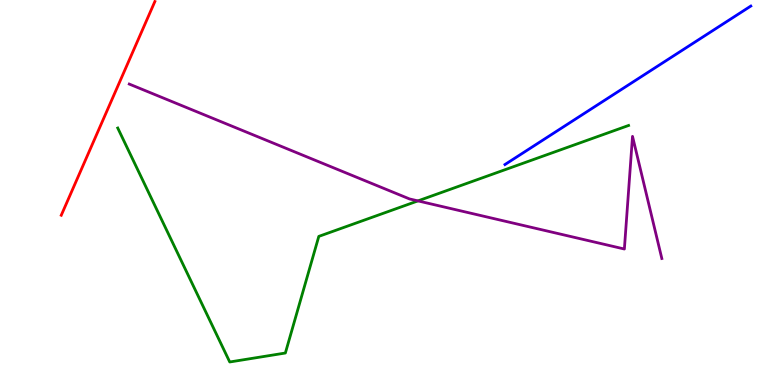[{'lines': ['blue', 'red'], 'intersections': []}, {'lines': ['green', 'red'], 'intersections': []}, {'lines': ['purple', 'red'], 'intersections': []}, {'lines': ['blue', 'green'], 'intersections': []}, {'lines': ['blue', 'purple'], 'intersections': []}, {'lines': ['green', 'purple'], 'intersections': [{'x': 5.39, 'y': 4.78}]}]